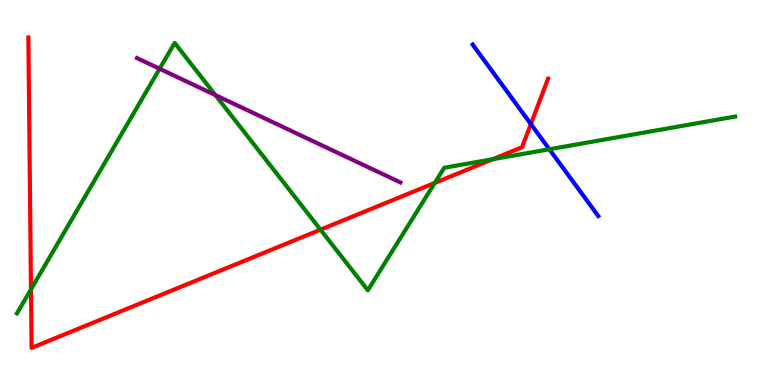[{'lines': ['blue', 'red'], 'intersections': [{'x': 6.85, 'y': 6.78}]}, {'lines': ['green', 'red'], 'intersections': [{'x': 0.4, 'y': 2.48}, {'x': 4.14, 'y': 4.03}, {'x': 5.61, 'y': 5.25}, {'x': 6.36, 'y': 5.86}]}, {'lines': ['purple', 'red'], 'intersections': []}, {'lines': ['blue', 'green'], 'intersections': [{'x': 7.09, 'y': 6.12}]}, {'lines': ['blue', 'purple'], 'intersections': []}, {'lines': ['green', 'purple'], 'intersections': [{'x': 2.06, 'y': 8.21}, {'x': 2.78, 'y': 7.53}]}]